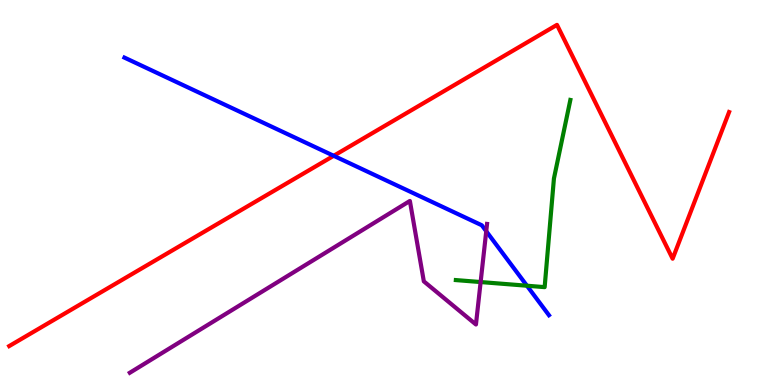[{'lines': ['blue', 'red'], 'intersections': [{'x': 4.31, 'y': 5.95}]}, {'lines': ['green', 'red'], 'intersections': []}, {'lines': ['purple', 'red'], 'intersections': []}, {'lines': ['blue', 'green'], 'intersections': [{'x': 6.8, 'y': 2.58}]}, {'lines': ['blue', 'purple'], 'intersections': [{'x': 6.27, 'y': 3.99}]}, {'lines': ['green', 'purple'], 'intersections': [{'x': 6.2, 'y': 2.67}]}]